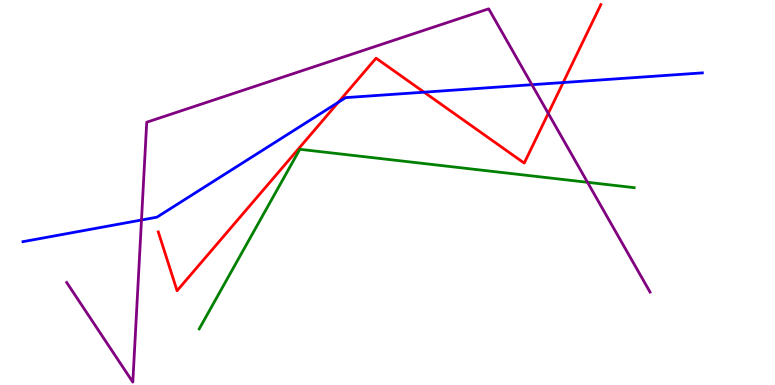[{'lines': ['blue', 'red'], 'intersections': [{'x': 4.37, 'y': 7.34}, {'x': 5.47, 'y': 7.61}, {'x': 7.27, 'y': 7.86}]}, {'lines': ['green', 'red'], 'intersections': []}, {'lines': ['purple', 'red'], 'intersections': [{'x': 7.07, 'y': 7.05}]}, {'lines': ['blue', 'green'], 'intersections': []}, {'lines': ['blue', 'purple'], 'intersections': [{'x': 1.83, 'y': 4.29}, {'x': 6.86, 'y': 7.8}]}, {'lines': ['green', 'purple'], 'intersections': [{'x': 7.58, 'y': 5.26}]}]